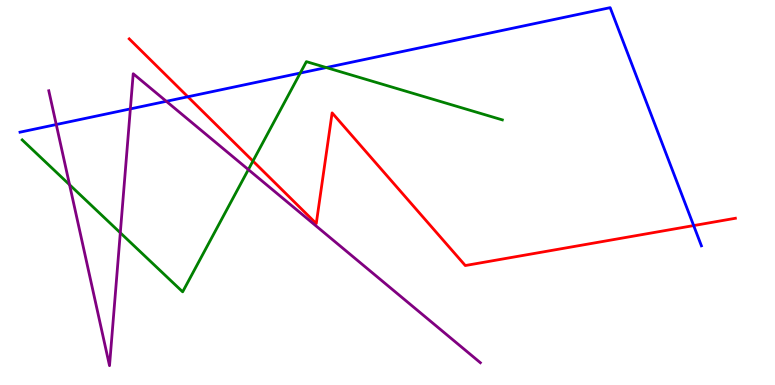[{'lines': ['blue', 'red'], 'intersections': [{'x': 2.42, 'y': 7.49}, {'x': 8.95, 'y': 4.14}]}, {'lines': ['green', 'red'], 'intersections': [{'x': 3.26, 'y': 5.82}]}, {'lines': ['purple', 'red'], 'intersections': []}, {'lines': ['blue', 'green'], 'intersections': [{'x': 3.87, 'y': 8.1}, {'x': 4.21, 'y': 8.25}]}, {'lines': ['blue', 'purple'], 'intersections': [{'x': 0.726, 'y': 6.77}, {'x': 1.68, 'y': 7.17}, {'x': 2.15, 'y': 7.37}]}, {'lines': ['green', 'purple'], 'intersections': [{'x': 0.897, 'y': 5.2}, {'x': 1.55, 'y': 3.95}, {'x': 3.2, 'y': 5.6}]}]